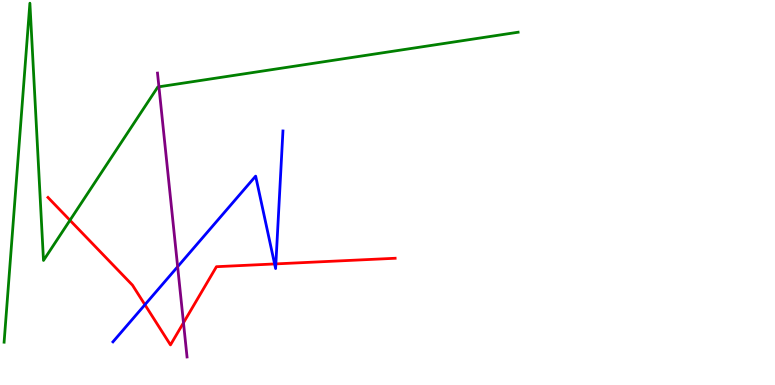[{'lines': ['blue', 'red'], 'intersections': [{'x': 1.87, 'y': 2.09}, {'x': 3.54, 'y': 3.14}, {'x': 3.56, 'y': 3.15}]}, {'lines': ['green', 'red'], 'intersections': [{'x': 0.903, 'y': 4.28}]}, {'lines': ['purple', 'red'], 'intersections': [{'x': 2.37, 'y': 1.62}]}, {'lines': ['blue', 'green'], 'intersections': []}, {'lines': ['blue', 'purple'], 'intersections': [{'x': 2.29, 'y': 3.07}]}, {'lines': ['green', 'purple'], 'intersections': [{'x': 2.05, 'y': 7.75}]}]